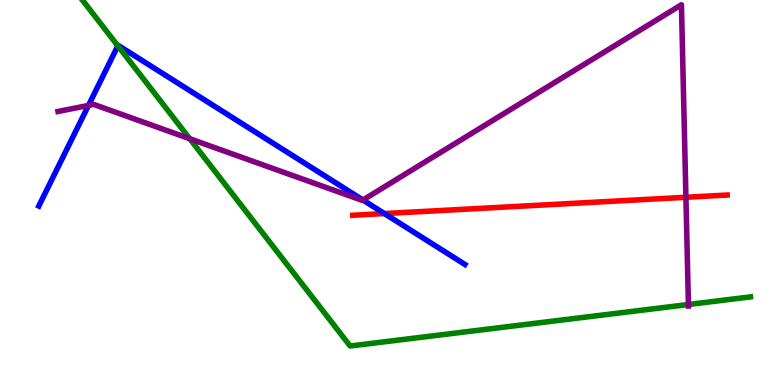[{'lines': ['blue', 'red'], 'intersections': [{'x': 4.96, 'y': 4.45}]}, {'lines': ['green', 'red'], 'intersections': []}, {'lines': ['purple', 'red'], 'intersections': [{'x': 8.85, 'y': 4.88}]}, {'lines': ['blue', 'green'], 'intersections': [{'x': 1.52, 'y': 8.81}]}, {'lines': ['blue', 'purple'], 'intersections': [{'x': 1.14, 'y': 7.26}, {'x': 4.68, 'y': 4.8}]}, {'lines': ['green', 'purple'], 'intersections': [{'x': 2.45, 'y': 6.4}, {'x': 8.88, 'y': 2.09}]}]